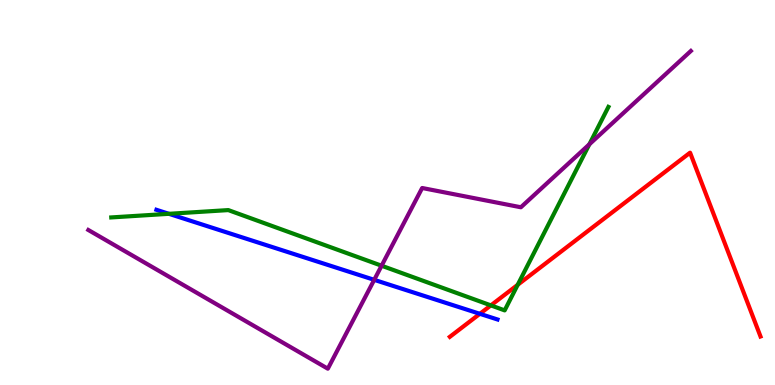[{'lines': ['blue', 'red'], 'intersections': [{'x': 6.19, 'y': 1.85}]}, {'lines': ['green', 'red'], 'intersections': [{'x': 6.33, 'y': 2.07}, {'x': 6.68, 'y': 2.6}]}, {'lines': ['purple', 'red'], 'intersections': []}, {'lines': ['blue', 'green'], 'intersections': [{'x': 2.18, 'y': 4.45}]}, {'lines': ['blue', 'purple'], 'intersections': [{'x': 4.83, 'y': 2.73}]}, {'lines': ['green', 'purple'], 'intersections': [{'x': 4.92, 'y': 3.1}, {'x': 7.6, 'y': 6.25}]}]